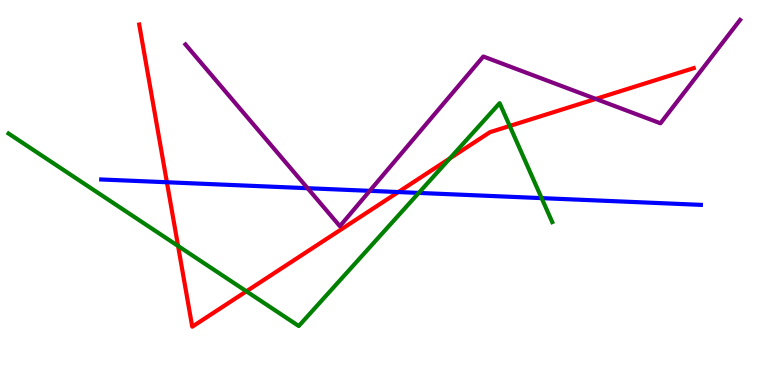[{'lines': ['blue', 'red'], 'intersections': [{'x': 2.15, 'y': 5.27}, {'x': 5.14, 'y': 5.01}]}, {'lines': ['green', 'red'], 'intersections': [{'x': 2.3, 'y': 3.61}, {'x': 3.18, 'y': 2.43}, {'x': 5.8, 'y': 5.89}, {'x': 6.58, 'y': 6.73}]}, {'lines': ['purple', 'red'], 'intersections': [{'x': 7.69, 'y': 7.43}]}, {'lines': ['blue', 'green'], 'intersections': [{'x': 5.4, 'y': 4.99}, {'x': 6.99, 'y': 4.85}]}, {'lines': ['blue', 'purple'], 'intersections': [{'x': 3.97, 'y': 5.11}, {'x': 4.77, 'y': 5.04}]}, {'lines': ['green', 'purple'], 'intersections': []}]